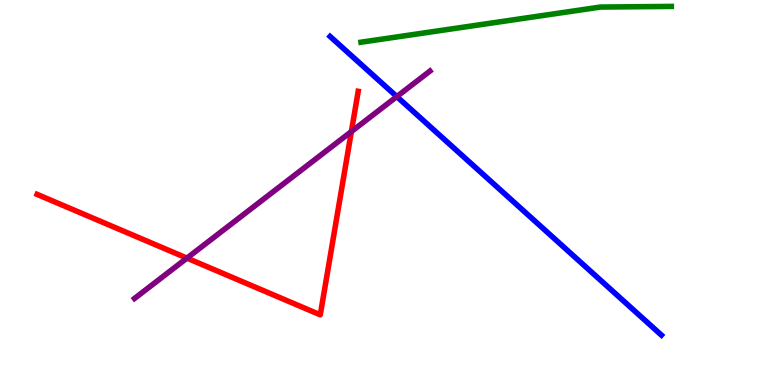[{'lines': ['blue', 'red'], 'intersections': []}, {'lines': ['green', 'red'], 'intersections': []}, {'lines': ['purple', 'red'], 'intersections': [{'x': 2.41, 'y': 3.3}, {'x': 4.53, 'y': 6.58}]}, {'lines': ['blue', 'green'], 'intersections': []}, {'lines': ['blue', 'purple'], 'intersections': [{'x': 5.12, 'y': 7.49}]}, {'lines': ['green', 'purple'], 'intersections': []}]